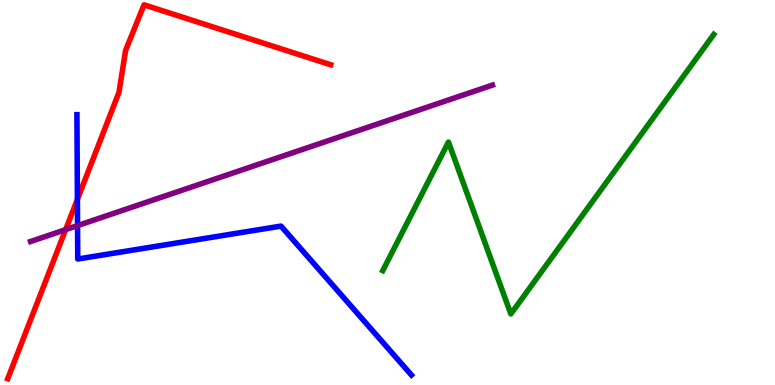[{'lines': ['blue', 'red'], 'intersections': [{'x': 0.999, 'y': 4.82}]}, {'lines': ['green', 'red'], 'intersections': []}, {'lines': ['purple', 'red'], 'intersections': [{'x': 0.847, 'y': 4.04}]}, {'lines': ['blue', 'green'], 'intersections': []}, {'lines': ['blue', 'purple'], 'intersections': [{'x': 1.0, 'y': 4.14}]}, {'lines': ['green', 'purple'], 'intersections': []}]